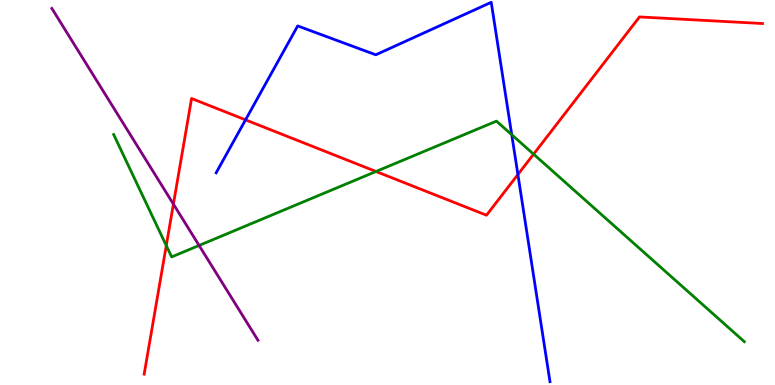[{'lines': ['blue', 'red'], 'intersections': [{'x': 3.17, 'y': 6.89}, {'x': 6.68, 'y': 5.47}]}, {'lines': ['green', 'red'], 'intersections': [{'x': 2.15, 'y': 3.62}, {'x': 4.85, 'y': 5.55}, {'x': 6.89, 'y': 6.0}]}, {'lines': ['purple', 'red'], 'intersections': [{'x': 2.24, 'y': 4.7}]}, {'lines': ['blue', 'green'], 'intersections': [{'x': 6.6, 'y': 6.5}]}, {'lines': ['blue', 'purple'], 'intersections': []}, {'lines': ['green', 'purple'], 'intersections': [{'x': 2.57, 'y': 3.62}]}]